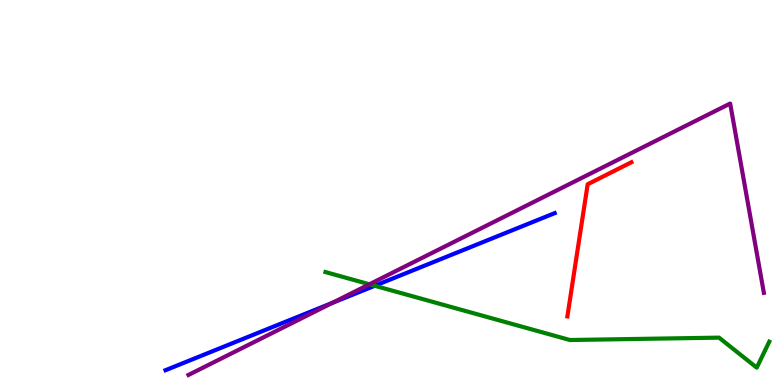[{'lines': ['blue', 'red'], 'intersections': []}, {'lines': ['green', 'red'], 'intersections': []}, {'lines': ['purple', 'red'], 'intersections': []}, {'lines': ['blue', 'green'], 'intersections': [{'x': 4.84, 'y': 2.58}]}, {'lines': ['blue', 'purple'], 'intersections': [{'x': 4.29, 'y': 2.13}]}, {'lines': ['green', 'purple'], 'intersections': [{'x': 4.77, 'y': 2.62}]}]